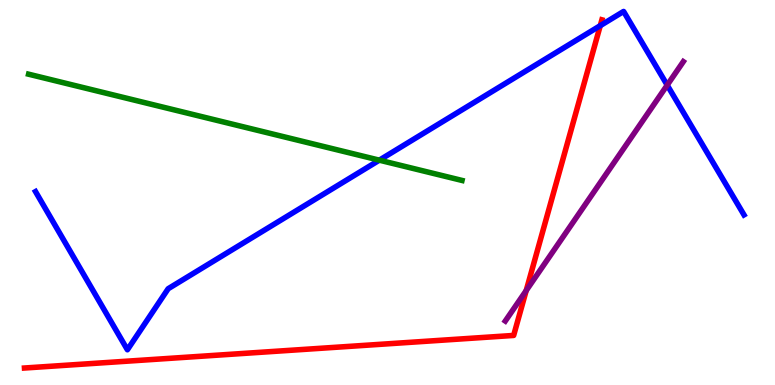[{'lines': ['blue', 'red'], 'intersections': [{'x': 7.75, 'y': 9.33}]}, {'lines': ['green', 'red'], 'intersections': []}, {'lines': ['purple', 'red'], 'intersections': [{'x': 6.79, 'y': 2.45}]}, {'lines': ['blue', 'green'], 'intersections': [{'x': 4.89, 'y': 5.84}]}, {'lines': ['blue', 'purple'], 'intersections': [{'x': 8.61, 'y': 7.79}]}, {'lines': ['green', 'purple'], 'intersections': []}]